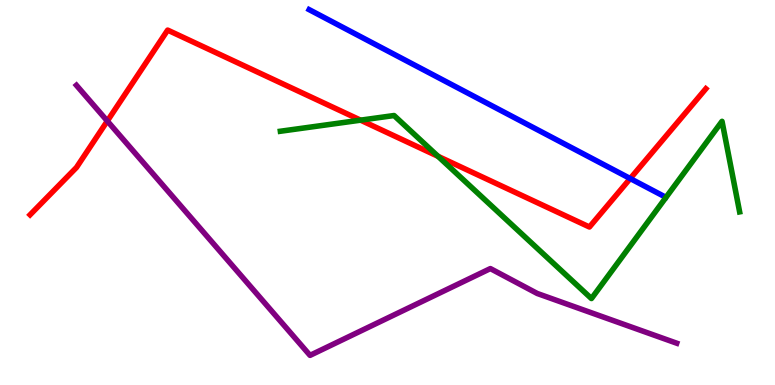[{'lines': ['blue', 'red'], 'intersections': [{'x': 8.13, 'y': 5.36}]}, {'lines': ['green', 'red'], 'intersections': [{'x': 4.65, 'y': 6.88}, {'x': 5.65, 'y': 5.94}]}, {'lines': ['purple', 'red'], 'intersections': [{'x': 1.38, 'y': 6.86}]}, {'lines': ['blue', 'green'], 'intersections': []}, {'lines': ['blue', 'purple'], 'intersections': []}, {'lines': ['green', 'purple'], 'intersections': []}]